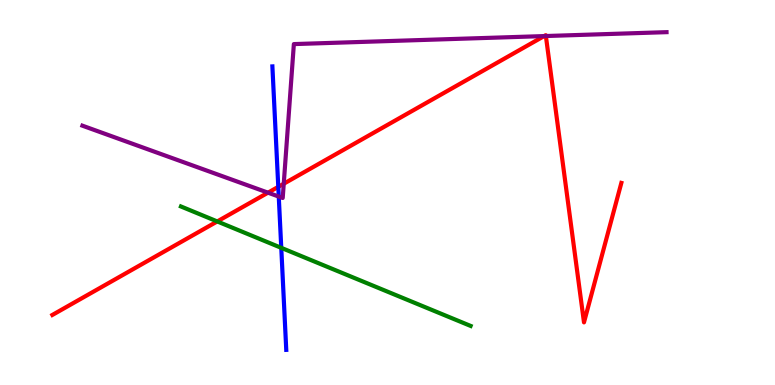[{'lines': ['blue', 'red'], 'intersections': [{'x': 3.59, 'y': 5.15}]}, {'lines': ['green', 'red'], 'intersections': [{'x': 2.8, 'y': 4.25}]}, {'lines': ['purple', 'red'], 'intersections': [{'x': 3.46, 'y': 5.0}, {'x': 3.66, 'y': 5.23}, {'x': 7.02, 'y': 9.06}, {'x': 7.04, 'y': 9.06}]}, {'lines': ['blue', 'green'], 'intersections': [{'x': 3.63, 'y': 3.56}]}, {'lines': ['blue', 'purple'], 'intersections': [{'x': 3.6, 'y': 4.89}]}, {'lines': ['green', 'purple'], 'intersections': []}]